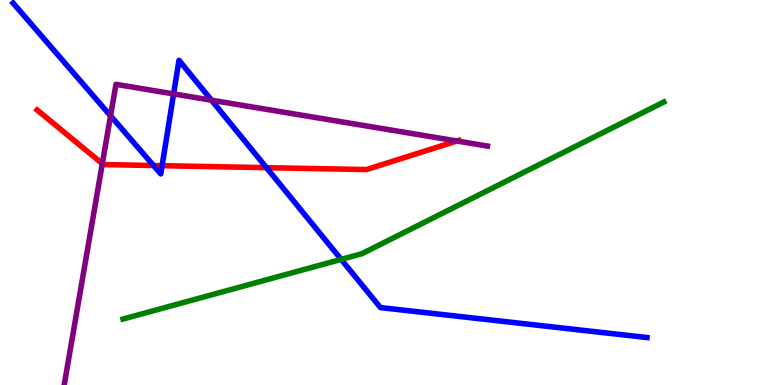[{'lines': ['blue', 'red'], 'intersections': [{'x': 1.98, 'y': 5.7}, {'x': 2.09, 'y': 5.7}, {'x': 3.44, 'y': 5.65}]}, {'lines': ['green', 'red'], 'intersections': []}, {'lines': ['purple', 'red'], 'intersections': [{'x': 1.32, 'y': 5.75}, {'x': 5.89, 'y': 6.34}]}, {'lines': ['blue', 'green'], 'intersections': [{'x': 4.4, 'y': 3.26}]}, {'lines': ['blue', 'purple'], 'intersections': [{'x': 1.43, 'y': 6.99}, {'x': 2.24, 'y': 7.56}, {'x': 2.73, 'y': 7.4}]}, {'lines': ['green', 'purple'], 'intersections': []}]